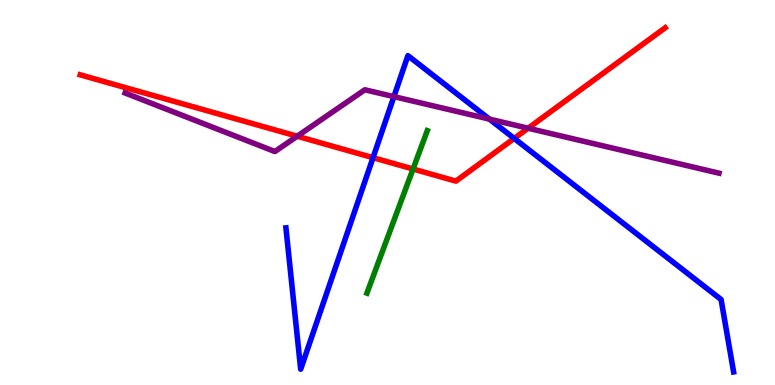[{'lines': ['blue', 'red'], 'intersections': [{'x': 4.81, 'y': 5.9}, {'x': 6.63, 'y': 6.4}]}, {'lines': ['green', 'red'], 'intersections': [{'x': 5.33, 'y': 5.61}]}, {'lines': ['purple', 'red'], 'intersections': [{'x': 3.83, 'y': 6.46}, {'x': 6.81, 'y': 6.67}]}, {'lines': ['blue', 'green'], 'intersections': []}, {'lines': ['blue', 'purple'], 'intersections': [{'x': 5.08, 'y': 7.49}, {'x': 6.31, 'y': 6.91}]}, {'lines': ['green', 'purple'], 'intersections': []}]